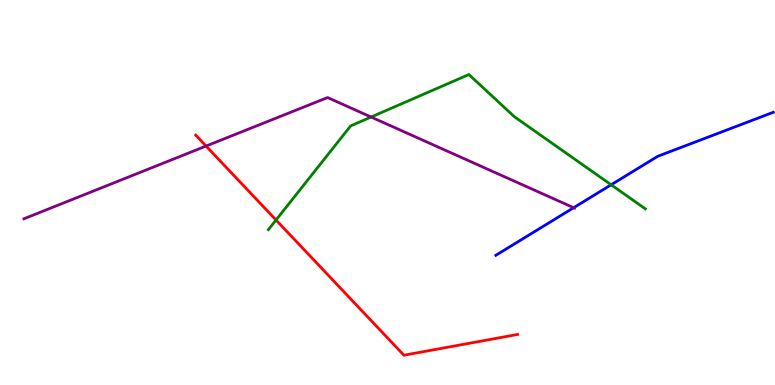[{'lines': ['blue', 'red'], 'intersections': []}, {'lines': ['green', 'red'], 'intersections': [{'x': 3.56, 'y': 4.29}]}, {'lines': ['purple', 'red'], 'intersections': [{'x': 2.66, 'y': 6.21}]}, {'lines': ['blue', 'green'], 'intersections': [{'x': 7.89, 'y': 5.2}]}, {'lines': ['blue', 'purple'], 'intersections': [{'x': 7.4, 'y': 4.6}]}, {'lines': ['green', 'purple'], 'intersections': [{'x': 4.79, 'y': 6.96}]}]